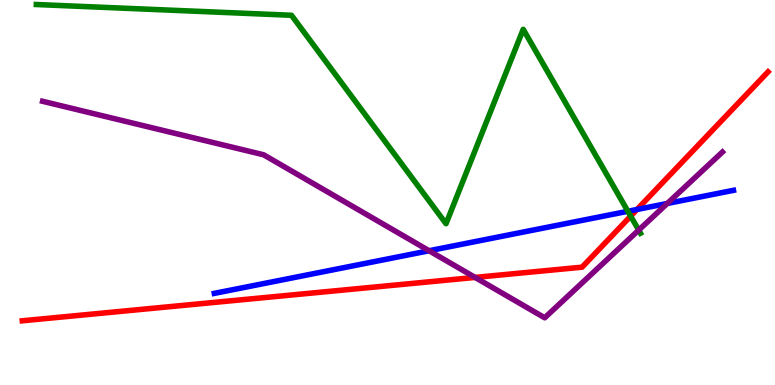[{'lines': ['blue', 'red'], 'intersections': [{'x': 8.22, 'y': 4.56}]}, {'lines': ['green', 'red'], 'intersections': [{'x': 8.14, 'y': 4.39}]}, {'lines': ['purple', 'red'], 'intersections': [{'x': 6.13, 'y': 2.79}]}, {'lines': ['blue', 'green'], 'intersections': [{'x': 8.1, 'y': 4.51}]}, {'lines': ['blue', 'purple'], 'intersections': [{'x': 5.54, 'y': 3.49}, {'x': 8.61, 'y': 4.72}]}, {'lines': ['green', 'purple'], 'intersections': [{'x': 8.24, 'y': 4.02}]}]